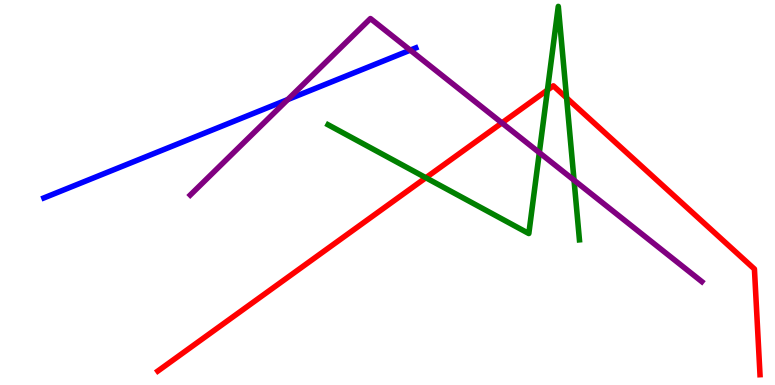[{'lines': ['blue', 'red'], 'intersections': []}, {'lines': ['green', 'red'], 'intersections': [{'x': 5.49, 'y': 5.38}, {'x': 7.06, 'y': 7.66}, {'x': 7.31, 'y': 7.46}]}, {'lines': ['purple', 'red'], 'intersections': [{'x': 6.48, 'y': 6.81}]}, {'lines': ['blue', 'green'], 'intersections': []}, {'lines': ['blue', 'purple'], 'intersections': [{'x': 3.71, 'y': 7.41}, {'x': 5.29, 'y': 8.7}]}, {'lines': ['green', 'purple'], 'intersections': [{'x': 6.96, 'y': 6.04}, {'x': 7.41, 'y': 5.32}]}]